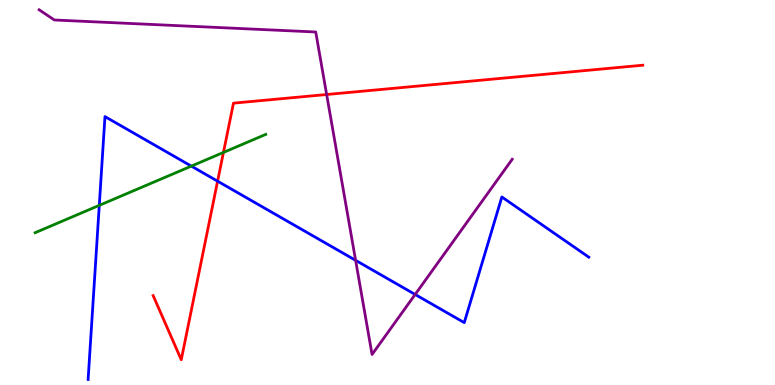[{'lines': ['blue', 'red'], 'intersections': [{'x': 2.81, 'y': 5.29}]}, {'lines': ['green', 'red'], 'intersections': [{'x': 2.88, 'y': 6.04}]}, {'lines': ['purple', 'red'], 'intersections': [{'x': 4.21, 'y': 7.55}]}, {'lines': ['blue', 'green'], 'intersections': [{'x': 1.28, 'y': 4.67}, {'x': 2.47, 'y': 5.69}]}, {'lines': ['blue', 'purple'], 'intersections': [{'x': 4.59, 'y': 3.24}, {'x': 5.36, 'y': 2.35}]}, {'lines': ['green', 'purple'], 'intersections': []}]